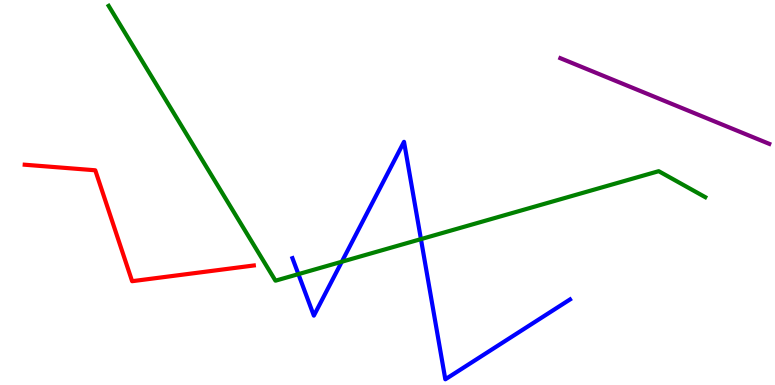[{'lines': ['blue', 'red'], 'intersections': []}, {'lines': ['green', 'red'], 'intersections': []}, {'lines': ['purple', 'red'], 'intersections': []}, {'lines': ['blue', 'green'], 'intersections': [{'x': 3.85, 'y': 2.88}, {'x': 4.41, 'y': 3.2}, {'x': 5.43, 'y': 3.79}]}, {'lines': ['blue', 'purple'], 'intersections': []}, {'lines': ['green', 'purple'], 'intersections': []}]